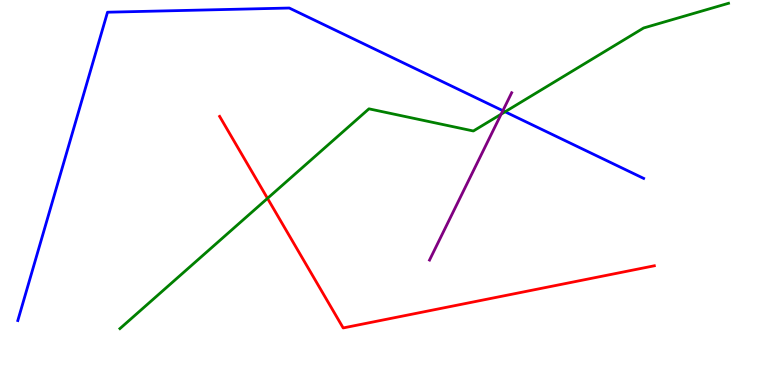[{'lines': ['blue', 'red'], 'intersections': []}, {'lines': ['green', 'red'], 'intersections': [{'x': 3.45, 'y': 4.85}]}, {'lines': ['purple', 'red'], 'intersections': []}, {'lines': ['blue', 'green'], 'intersections': [{'x': 6.52, 'y': 7.1}]}, {'lines': ['blue', 'purple'], 'intersections': [{'x': 6.49, 'y': 7.12}]}, {'lines': ['green', 'purple'], 'intersections': [{'x': 6.47, 'y': 7.03}]}]